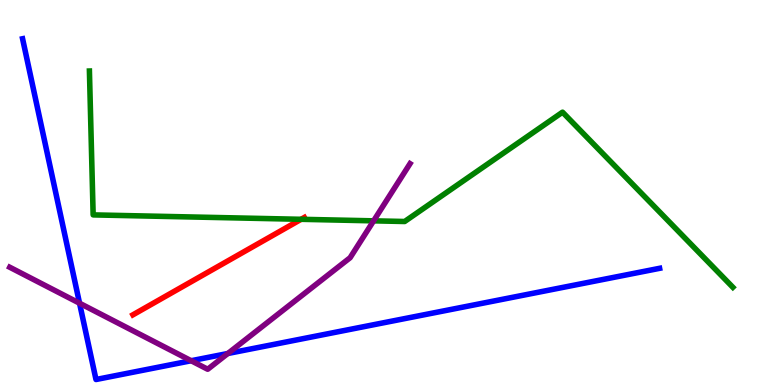[{'lines': ['blue', 'red'], 'intersections': []}, {'lines': ['green', 'red'], 'intersections': [{'x': 3.89, 'y': 4.3}]}, {'lines': ['purple', 'red'], 'intersections': []}, {'lines': ['blue', 'green'], 'intersections': []}, {'lines': ['blue', 'purple'], 'intersections': [{'x': 1.03, 'y': 2.12}, {'x': 2.47, 'y': 0.63}, {'x': 2.94, 'y': 0.818}]}, {'lines': ['green', 'purple'], 'intersections': [{'x': 4.82, 'y': 4.26}]}]